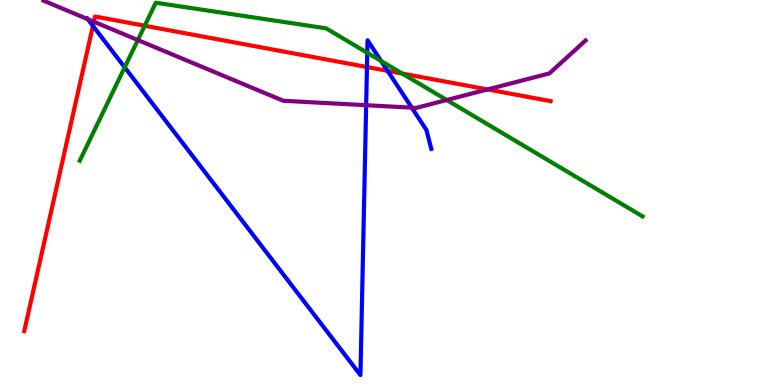[{'lines': ['blue', 'red'], 'intersections': [{'x': 1.2, 'y': 9.33}, {'x': 4.74, 'y': 8.26}, {'x': 5.0, 'y': 8.16}]}, {'lines': ['green', 'red'], 'intersections': [{'x': 1.87, 'y': 9.33}, {'x': 5.19, 'y': 8.09}]}, {'lines': ['purple', 'red'], 'intersections': [{'x': 1.21, 'y': 9.44}, {'x': 6.29, 'y': 7.68}]}, {'lines': ['blue', 'green'], 'intersections': [{'x': 1.61, 'y': 8.25}, {'x': 4.74, 'y': 8.63}, {'x': 4.92, 'y': 8.41}]}, {'lines': ['blue', 'purple'], 'intersections': [{'x': 1.13, 'y': 9.5}, {'x': 4.72, 'y': 7.27}, {'x': 5.31, 'y': 7.2}]}, {'lines': ['green', 'purple'], 'intersections': [{'x': 1.78, 'y': 8.96}, {'x': 5.76, 'y': 7.4}]}]